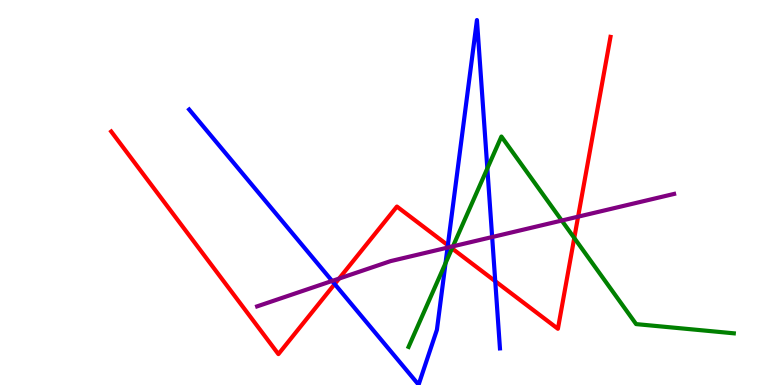[{'lines': ['blue', 'red'], 'intersections': [{'x': 4.32, 'y': 2.62}, {'x': 5.78, 'y': 3.63}, {'x': 6.39, 'y': 2.7}]}, {'lines': ['green', 'red'], 'intersections': [{'x': 5.83, 'y': 3.55}, {'x': 7.41, 'y': 3.82}]}, {'lines': ['purple', 'red'], 'intersections': [{'x': 4.38, 'y': 2.76}, {'x': 5.81, 'y': 3.58}, {'x': 7.46, 'y': 4.37}]}, {'lines': ['blue', 'green'], 'intersections': [{'x': 5.75, 'y': 3.16}, {'x': 6.29, 'y': 5.63}]}, {'lines': ['blue', 'purple'], 'intersections': [{'x': 4.29, 'y': 2.7}, {'x': 5.77, 'y': 3.57}, {'x': 6.35, 'y': 3.84}]}, {'lines': ['green', 'purple'], 'intersections': [{'x': 5.84, 'y': 3.6}, {'x': 7.25, 'y': 4.27}]}]